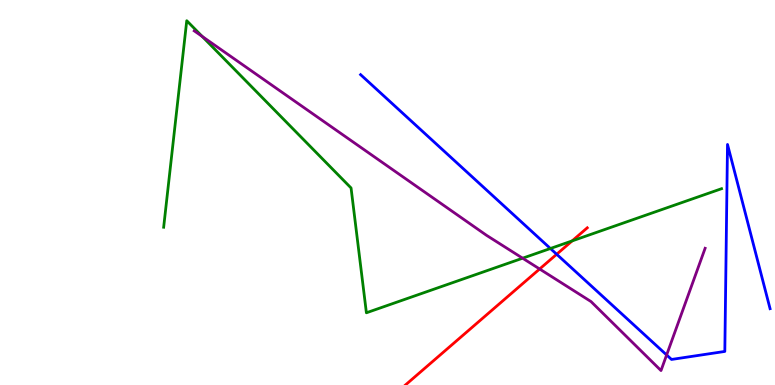[{'lines': ['blue', 'red'], 'intersections': [{'x': 7.18, 'y': 3.4}]}, {'lines': ['green', 'red'], 'intersections': [{'x': 7.38, 'y': 3.74}]}, {'lines': ['purple', 'red'], 'intersections': [{'x': 6.96, 'y': 3.01}]}, {'lines': ['blue', 'green'], 'intersections': [{'x': 7.1, 'y': 3.55}]}, {'lines': ['blue', 'purple'], 'intersections': [{'x': 8.6, 'y': 0.78}]}, {'lines': ['green', 'purple'], 'intersections': [{'x': 2.61, 'y': 9.05}, {'x': 6.74, 'y': 3.29}]}]